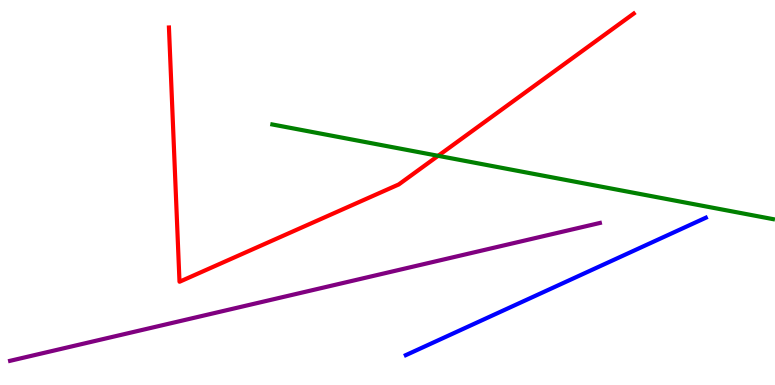[{'lines': ['blue', 'red'], 'intersections': []}, {'lines': ['green', 'red'], 'intersections': [{'x': 5.65, 'y': 5.95}]}, {'lines': ['purple', 'red'], 'intersections': []}, {'lines': ['blue', 'green'], 'intersections': []}, {'lines': ['blue', 'purple'], 'intersections': []}, {'lines': ['green', 'purple'], 'intersections': []}]